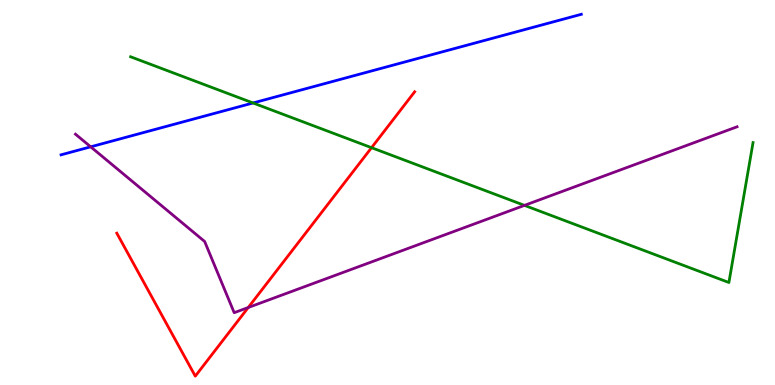[{'lines': ['blue', 'red'], 'intersections': []}, {'lines': ['green', 'red'], 'intersections': [{'x': 4.79, 'y': 6.16}]}, {'lines': ['purple', 'red'], 'intersections': [{'x': 3.2, 'y': 2.01}]}, {'lines': ['blue', 'green'], 'intersections': [{'x': 3.27, 'y': 7.33}]}, {'lines': ['blue', 'purple'], 'intersections': [{'x': 1.17, 'y': 6.19}]}, {'lines': ['green', 'purple'], 'intersections': [{'x': 6.77, 'y': 4.67}]}]